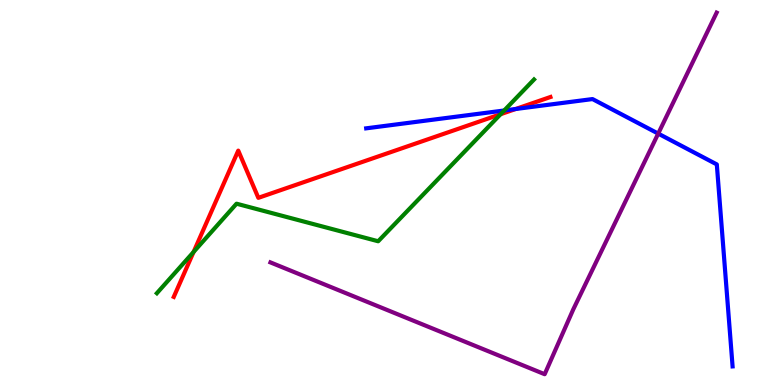[{'lines': ['blue', 'red'], 'intersections': [{'x': 6.65, 'y': 7.17}]}, {'lines': ['green', 'red'], 'intersections': [{'x': 2.5, 'y': 3.45}, {'x': 6.46, 'y': 7.03}]}, {'lines': ['purple', 'red'], 'intersections': []}, {'lines': ['blue', 'green'], 'intersections': [{'x': 6.51, 'y': 7.13}]}, {'lines': ['blue', 'purple'], 'intersections': [{'x': 8.49, 'y': 6.53}]}, {'lines': ['green', 'purple'], 'intersections': []}]